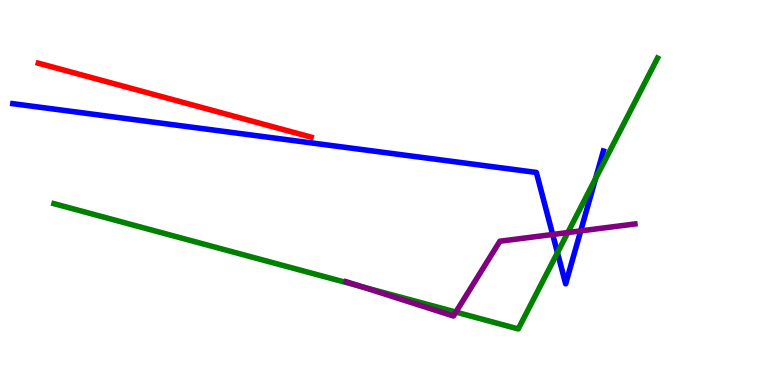[{'lines': ['blue', 'red'], 'intersections': []}, {'lines': ['green', 'red'], 'intersections': []}, {'lines': ['purple', 'red'], 'intersections': []}, {'lines': ['blue', 'green'], 'intersections': [{'x': 7.19, 'y': 3.44}, {'x': 7.68, 'y': 5.36}]}, {'lines': ['blue', 'purple'], 'intersections': [{'x': 7.13, 'y': 3.91}, {'x': 7.49, 'y': 4.0}]}, {'lines': ['green', 'purple'], 'intersections': [{'x': 4.67, 'y': 2.55}, {'x': 5.88, 'y': 1.89}, {'x': 7.33, 'y': 3.96}]}]